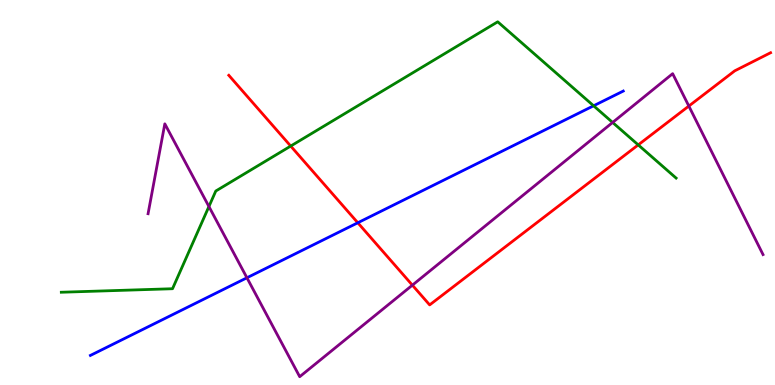[{'lines': ['blue', 'red'], 'intersections': [{'x': 4.62, 'y': 4.21}]}, {'lines': ['green', 'red'], 'intersections': [{'x': 3.75, 'y': 6.21}, {'x': 8.24, 'y': 6.24}]}, {'lines': ['purple', 'red'], 'intersections': [{'x': 5.32, 'y': 2.59}, {'x': 8.89, 'y': 7.25}]}, {'lines': ['blue', 'green'], 'intersections': [{'x': 7.66, 'y': 7.25}]}, {'lines': ['blue', 'purple'], 'intersections': [{'x': 3.19, 'y': 2.79}]}, {'lines': ['green', 'purple'], 'intersections': [{'x': 2.7, 'y': 4.64}, {'x': 7.9, 'y': 6.82}]}]